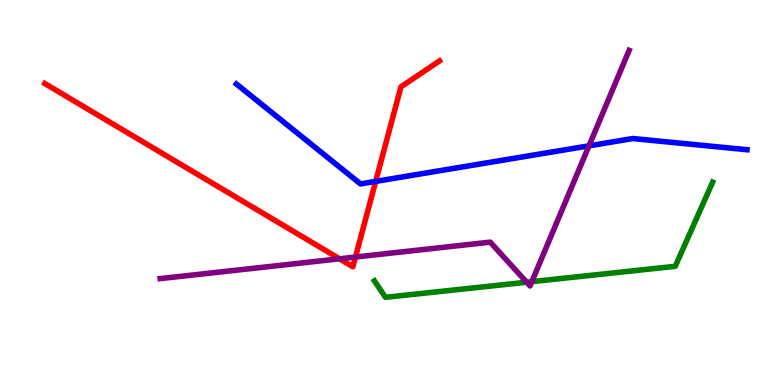[{'lines': ['blue', 'red'], 'intersections': [{'x': 4.85, 'y': 5.29}]}, {'lines': ['green', 'red'], 'intersections': []}, {'lines': ['purple', 'red'], 'intersections': [{'x': 4.38, 'y': 3.28}, {'x': 4.59, 'y': 3.32}]}, {'lines': ['blue', 'green'], 'intersections': []}, {'lines': ['blue', 'purple'], 'intersections': [{'x': 7.6, 'y': 6.21}]}, {'lines': ['green', 'purple'], 'intersections': [{'x': 6.8, 'y': 2.67}, {'x': 6.86, 'y': 2.68}]}]